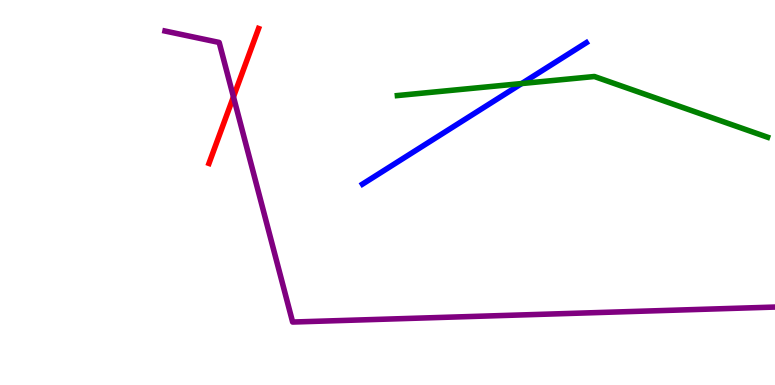[{'lines': ['blue', 'red'], 'intersections': []}, {'lines': ['green', 'red'], 'intersections': []}, {'lines': ['purple', 'red'], 'intersections': [{'x': 3.01, 'y': 7.48}]}, {'lines': ['blue', 'green'], 'intersections': [{'x': 6.73, 'y': 7.83}]}, {'lines': ['blue', 'purple'], 'intersections': []}, {'lines': ['green', 'purple'], 'intersections': []}]